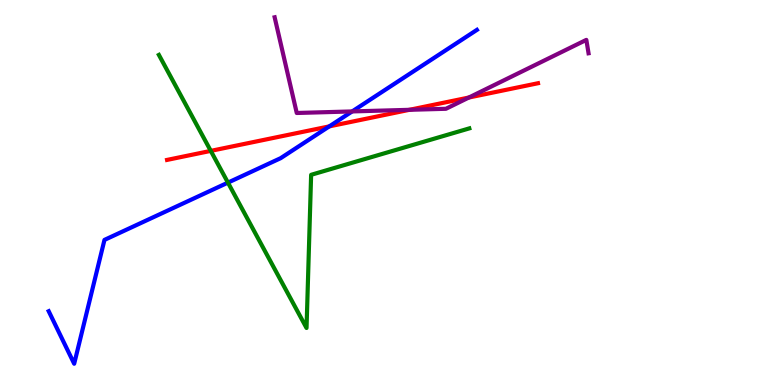[{'lines': ['blue', 'red'], 'intersections': [{'x': 4.25, 'y': 6.72}]}, {'lines': ['green', 'red'], 'intersections': [{'x': 2.72, 'y': 6.08}]}, {'lines': ['purple', 'red'], 'intersections': [{'x': 5.28, 'y': 7.15}, {'x': 6.05, 'y': 7.47}]}, {'lines': ['blue', 'green'], 'intersections': [{'x': 2.94, 'y': 5.26}]}, {'lines': ['blue', 'purple'], 'intersections': [{'x': 4.54, 'y': 7.11}]}, {'lines': ['green', 'purple'], 'intersections': []}]